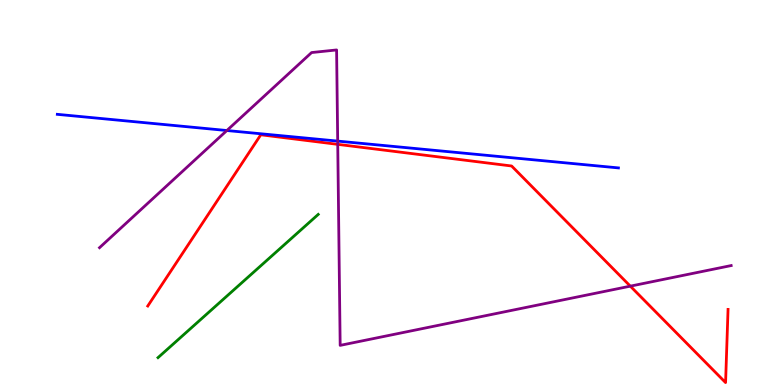[{'lines': ['blue', 'red'], 'intersections': []}, {'lines': ['green', 'red'], 'intersections': []}, {'lines': ['purple', 'red'], 'intersections': [{'x': 4.36, 'y': 6.25}, {'x': 8.13, 'y': 2.57}]}, {'lines': ['blue', 'green'], 'intersections': []}, {'lines': ['blue', 'purple'], 'intersections': [{'x': 2.93, 'y': 6.61}, {'x': 4.36, 'y': 6.33}]}, {'lines': ['green', 'purple'], 'intersections': []}]